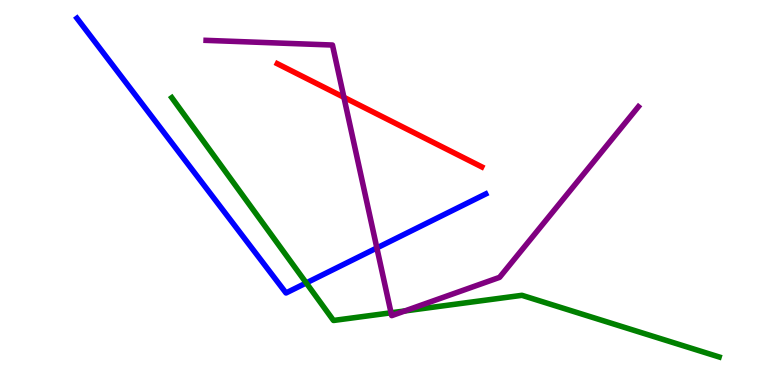[{'lines': ['blue', 'red'], 'intersections': []}, {'lines': ['green', 'red'], 'intersections': []}, {'lines': ['purple', 'red'], 'intersections': [{'x': 4.44, 'y': 7.47}]}, {'lines': ['blue', 'green'], 'intersections': [{'x': 3.95, 'y': 2.65}]}, {'lines': ['blue', 'purple'], 'intersections': [{'x': 4.86, 'y': 3.56}]}, {'lines': ['green', 'purple'], 'intersections': [{'x': 5.05, 'y': 1.88}, {'x': 5.22, 'y': 1.92}]}]